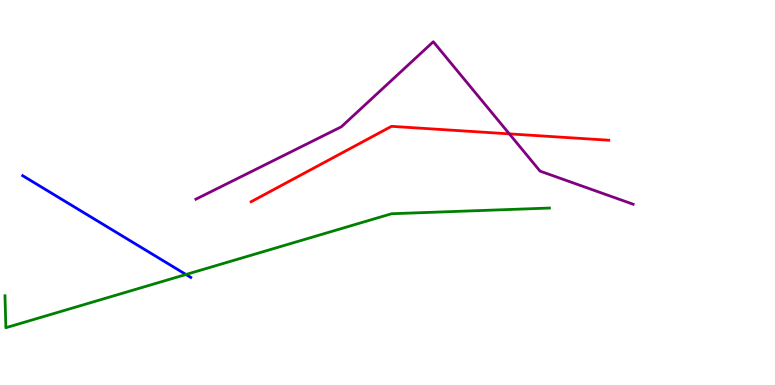[{'lines': ['blue', 'red'], 'intersections': []}, {'lines': ['green', 'red'], 'intersections': []}, {'lines': ['purple', 'red'], 'intersections': [{'x': 6.57, 'y': 6.52}]}, {'lines': ['blue', 'green'], 'intersections': [{'x': 2.4, 'y': 2.87}]}, {'lines': ['blue', 'purple'], 'intersections': []}, {'lines': ['green', 'purple'], 'intersections': []}]